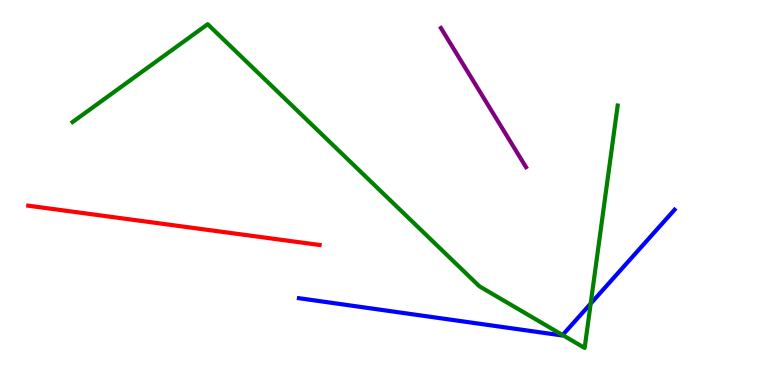[{'lines': ['blue', 'red'], 'intersections': []}, {'lines': ['green', 'red'], 'intersections': []}, {'lines': ['purple', 'red'], 'intersections': []}, {'lines': ['blue', 'green'], 'intersections': [{'x': 7.26, 'y': 1.3}, {'x': 7.62, 'y': 2.11}]}, {'lines': ['blue', 'purple'], 'intersections': []}, {'lines': ['green', 'purple'], 'intersections': []}]